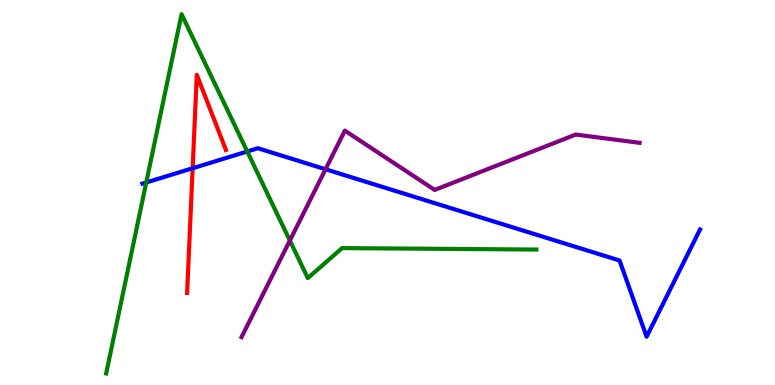[{'lines': ['blue', 'red'], 'intersections': [{'x': 2.49, 'y': 5.63}]}, {'lines': ['green', 'red'], 'intersections': []}, {'lines': ['purple', 'red'], 'intersections': []}, {'lines': ['blue', 'green'], 'intersections': [{'x': 1.89, 'y': 5.26}, {'x': 3.19, 'y': 6.07}]}, {'lines': ['blue', 'purple'], 'intersections': [{'x': 4.2, 'y': 5.6}]}, {'lines': ['green', 'purple'], 'intersections': [{'x': 3.74, 'y': 3.75}]}]